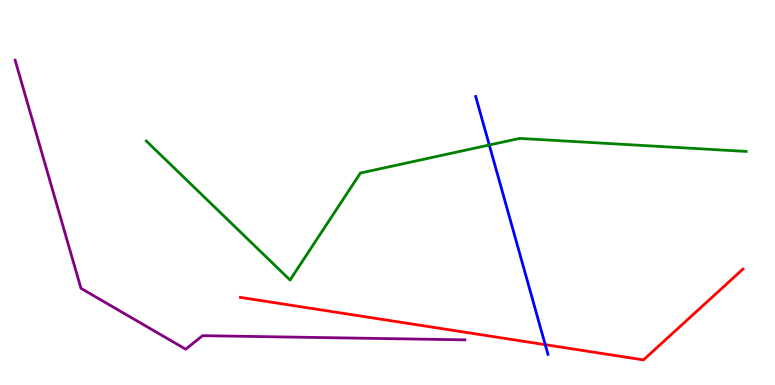[{'lines': ['blue', 'red'], 'intersections': [{'x': 7.04, 'y': 1.05}]}, {'lines': ['green', 'red'], 'intersections': []}, {'lines': ['purple', 'red'], 'intersections': []}, {'lines': ['blue', 'green'], 'intersections': [{'x': 6.31, 'y': 6.23}]}, {'lines': ['blue', 'purple'], 'intersections': []}, {'lines': ['green', 'purple'], 'intersections': []}]